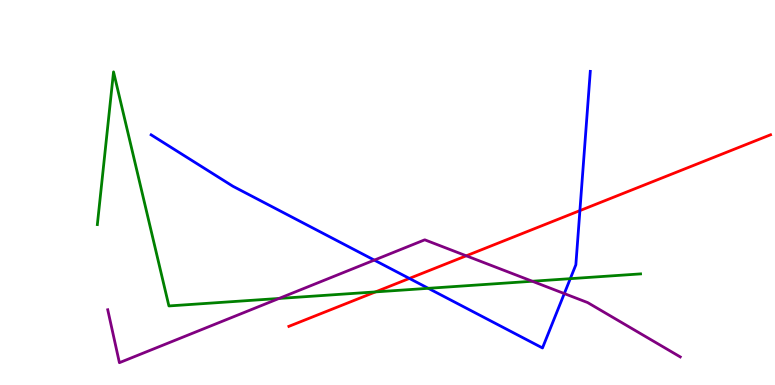[{'lines': ['blue', 'red'], 'intersections': [{'x': 5.28, 'y': 2.77}, {'x': 7.48, 'y': 4.53}]}, {'lines': ['green', 'red'], 'intersections': [{'x': 4.85, 'y': 2.42}]}, {'lines': ['purple', 'red'], 'intersections': [{'x': 6.02, 'y': 3.36}]}, {'lines': ['blue', 'green'], 'intersections': [{'x': 5.53, 'y': 2.51}, {'x': 7.36, 'y': 2.76}]}, {'lines': ['blue', 'purple'], 'intersections': [{'x': 4.83, 'y': 3.24}, {'x': 7.28, 'y': 2.37}]}, {'lines': ['green', 'purple'], 'intersections': [{'x': 3.6, 'y': 2.25}, {'x': 6.87, 'y': 2.69}]}]